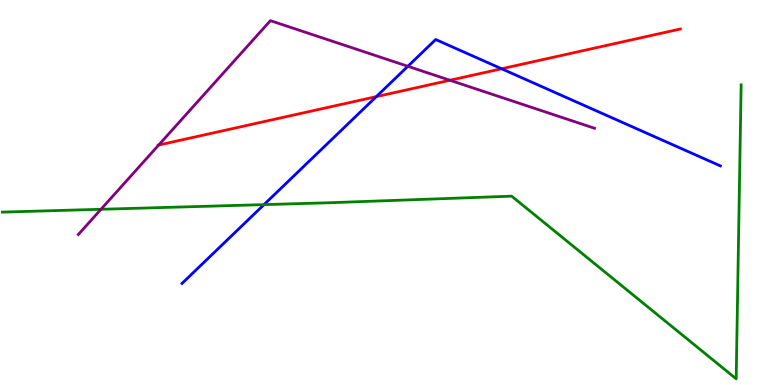[{'lines': ['blue', 'red'], 'intersections': [{'x': 4.86, 'y': 7.49}, {'x': 6.47, 'y': 8.21}]}, {'lines': ['green', 'red'], 'intersections': []}, {'lines': ['purple', 'red'], 'intersections': [{'x': 2.05, 'y': 6.23}, {'x': 5.81, 'y': 7.92}]}, {'lines': ['blue', 'green'], 'intersections': [{'x': 3.41, 'y': 4.69}]}, {'lines': ['blue', 'purple'], 'intersections': [{'x': 5.26, 'y': 8.28}]}, {'lines': ['green', 'purple'], 'intersections': [{'x': 1.3, 'y': 4.56}]}]